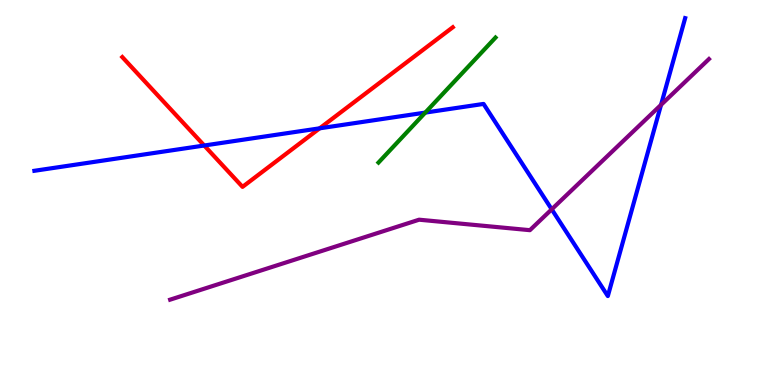[{'lines': ['blue', 'red'], 'intersections': [{'x': 2.64, 'y': 6.22}, {'x': 4.12, 'y': 6.67}]}, {'lines': ['green', 'red'], 'intersections': []}, {'lines': ['purple', 'red'], 'intersections': []}, {'lines': ['blue', 'green'], 'intersections': [{'x': 5.49, 'y': 7.08}]}, {'lines': ['blue', 'purple'], 'intersections': [{'x': 7.12, 'y': 4.56}, {'x': 8.53, 'y': 7.28}]}, {'lines': ['green', 'purple'], 'intersections': []}]